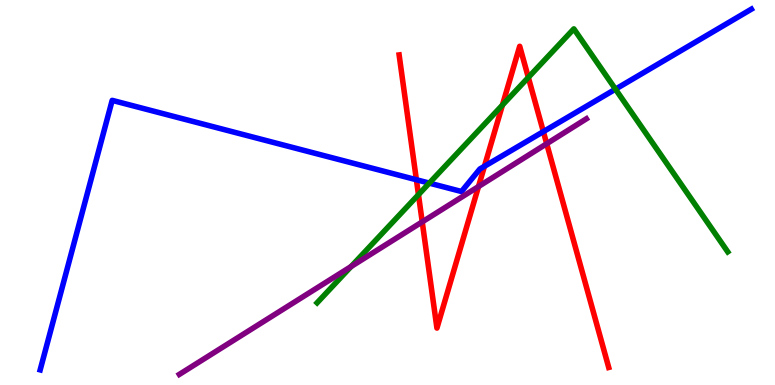[{'lines': ['blue', 'red'], 'intersections': [{'x': 5.37, 'y': 5.33}, {'x': 6.25, 'y': 5.68}, {'x': 7.01, 'y': 6.58}]}, {'lines': ['green', 'red'], 'intersections': [{'x': 5.4, 'y': 4.94}, {'x': 6.48, 'y': 7.27}, {'x': 6.82, 'y': 7.99}]}, {'lines': ['purple', 'red'], 'intersections': [{'x': 5.45, 'y': 4.24}, {'x': 6.17, 'y': 5.15}, {'x': 7.05, 'y': 6.27}]}, {'lines': ['blue', 'green'], 'intersections': [{'x': 5.54, 'y': 5.24}, {'x': 7.94, 'y': 7.68}]}, {'lines': ['blue', 'purple'], 'intersections': []}, {'lines': ['green', 'purple'], 'intersections': [{'x': 4.53, 'y': 3.08}]}]